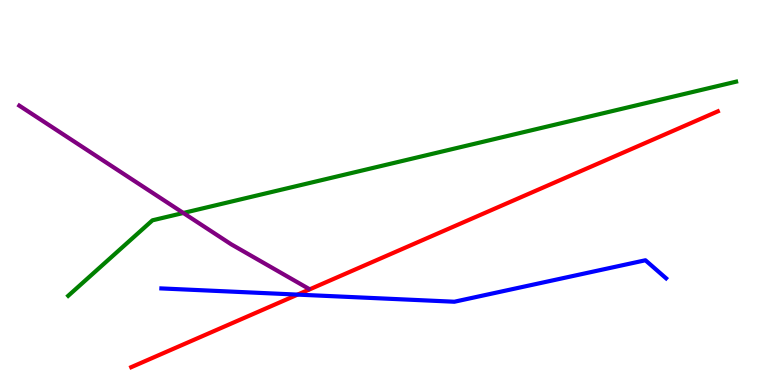[{'lines': ['blue', 'red'], 'intersections': [{'x': 3.84, 'y': 2.35}]}, {'lines': ['green', 'red'], 'intersections': []}, {'lines': ['purple', 'red'], 'intersections': []}, {'lines': ['blue', 'green'], 'intersections': []}, {'lines': ['blue', 'purple'], 'intersections': []}, {'lines': ['green', 'purple'], 'intersections': [{'x': 2.37, 'y': 4.47}]}]